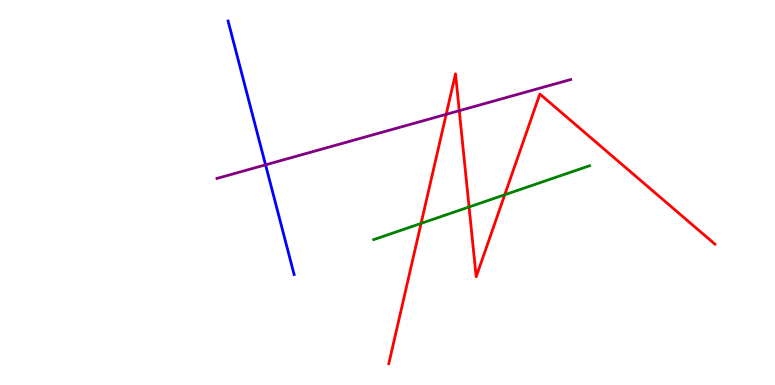[{'lines': ['blue', 'red'], 'intersections': []}, {'lines': ['green', 'red'], 'intersections': [{'x': 5.43, 'y': 4.2}, {'x': 6.05, 'y': 4.62}, {'x': 6.51, 'y': 4.94}]}, {'lines': ['purple', 'red'], 'intersections': [{'x': 5.76, 'y': 7.03}, {'x': 5.93, 'y': 7.12}]}, {'lines': ['blue', 'green'], 'intersections': []}, {'lines': ['blue', 'purple'], 'intersections': [{'x': 3.43, 'y': 5.72}]}, {'lines': ['green', 'purple'], 'intersections': []}]